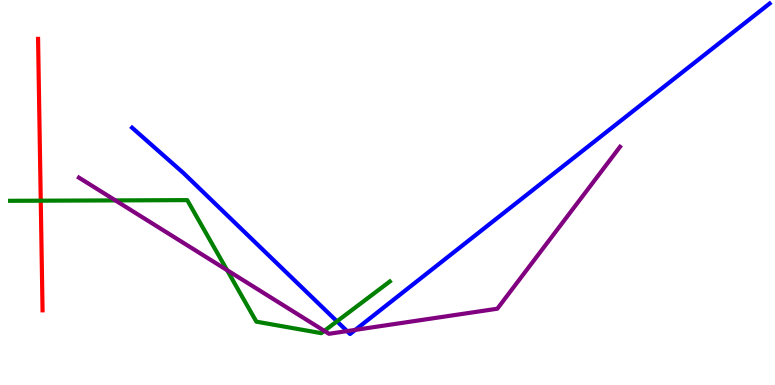[{'lines': ['blue', 'red'], 'intersections': []}, {'lines': ['green', 'red'], 'intersections': [{'x': 0.526, 'y': 4.79}]}, {'lines': ['purple', 'red'], 'intersections': []}, {'lines': ['blue', 'green'], 'intersections': [{'x': 4.35, 'y': 1.65}]}, {'lines': ['blue', 'purple'], 'intersections': [{'x': 4.48, 'y': 1.4}, {'x': 4.58, 'y': 1.43}]}, {'lines': ['green', 'purple'], 'intersections': [{'x': 1.49, 'y': 4.79}, {'x': 2.93, 'y': 2.98}, {'x': 4.18, 'y': 1.41}]}]